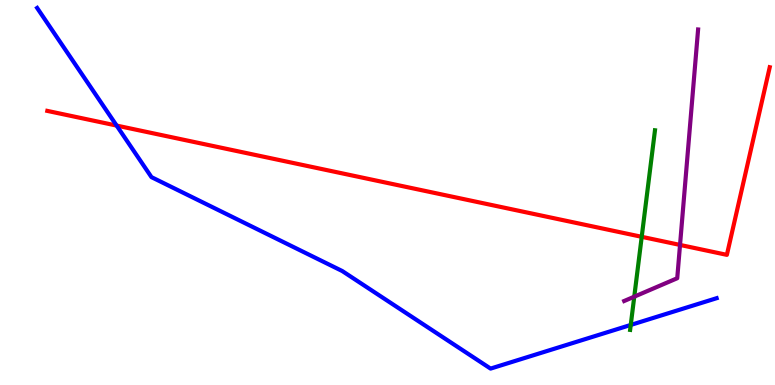[{'lines': ['blue', 'red'], 'intersections': [{'x': 1.5, 'y': 6.74}]}, {'lines': ['green', 'red'], 'intersections': [{'x': 8.28, 'y': 3.85}]}, {'lines': ['purple', 'red'], 'intersections': [{'x': 8.77, 'y': 3.64}]}, {'lines': ['blue', 'green'], 'intersections': [{'x': 8.14, 'y': 1.56}]}, {'lines': ['blue', 'purple'], 'intersections': []}, {'lines': ['green', 'purple'], 'intersections': [{'x': 8.18, 'y': 2.29}]}]